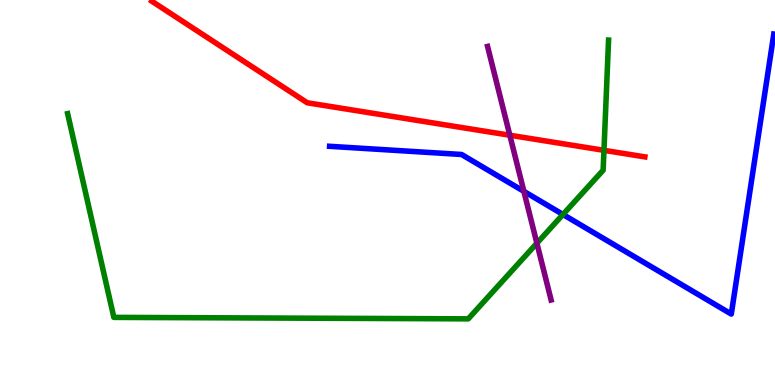[{'lines': ['blue', 'red'], 'intersections': []}, {'lines': ['green', 'red'], 'intersections': [{'x': 7.79, 'y': 6.1}]}, {'lines': ['purple', 'red'], 'intersections': [{'x': 6.58, 'y': 6.49}]}, {'lines': ['blue', 'green'], 'intersections': [{'x': 7.26, 'y': 4.43}]}, {'lines': ['blue', 'purple'], 'intersections': [{'x': 6.76, 'y': 5.03}]}, {'lines': ['green', 'purple'], 'intersections': [{'x': 6.93, 'y': 3.68}]}]